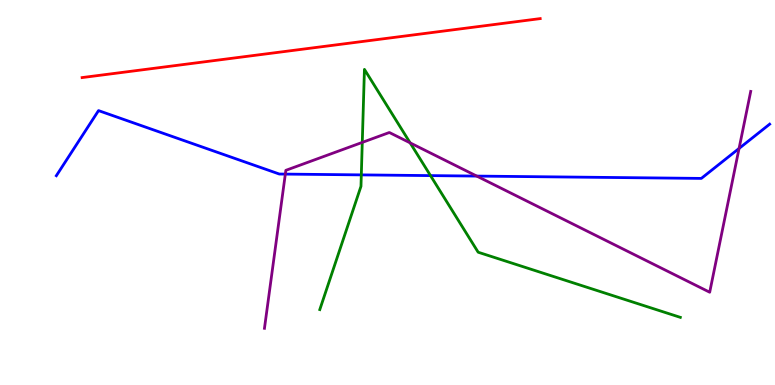[{'lines': ['blue', 'red'], 'intersections': []}, {'lines': ['green', 'red'], 'intersections': []}, {'lines': ['purple', 'red'], 'intersections': []}, {'lines': ['blue', 'green'], 'intersections': [{'x': 4.66, 'y': 5.46}, {'x': 5.55, 'y': 5.44}]}, {'lines': ['blue', 'purple'], 'intersections': [{'x': 3.68, 'y': 5.48}, {'x': 6.15, 'y': 5.43}, {'x': 9.54, 'y': 6.14}]}, {'lines': ['green', 'purple'], 'intersections': [{'x': 4.67, 'y': 6.3}, {'x': 5.29, 'y': 6.29}]}]